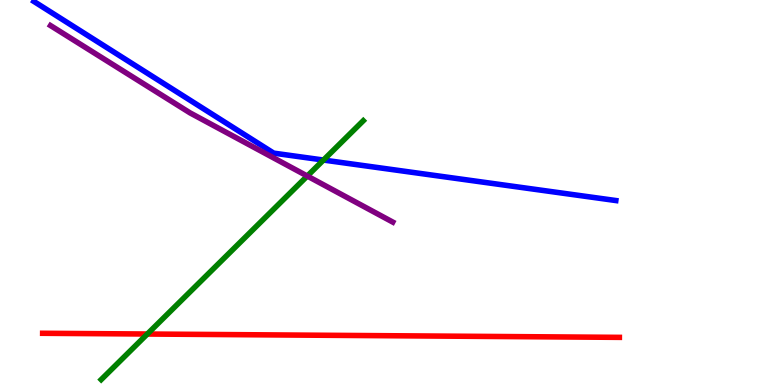[{'lines': ['blue', 'red'], 'intersections': []}, {'lines': ['green', 'red'], 'intersections': [{'x': 1.9, 'y': 1.32}]}, {'lines': ['purple', 'red'], 'intersections': []}, {'lines': ['blue', 'green'], 'intersections': [{'x': 4.17, 'y': 5.84}]}, {'lines': ['blue', 'purple'], 'intersections': []}, {'lines': ['green', 'purple'], 'intersections': [{'x': 3.96, 'y': 5.43}]}]